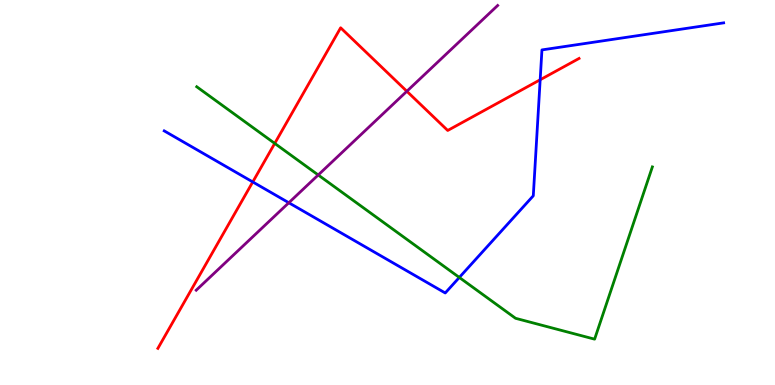[{'lines': ['blue', 'red'], 'intersections': [{'x': 3.26, 'y': 5.27}, {'x': 6.97, 'y': 7.93}]}, {'lines': ['green', 'red'], 'intersections': [{'x': 3.54, 'y': 6.28}]}, {'lines': ['purple', 'red'], 'intersections': [{'x': 5.25, 'y': 7.63}]}, {'lines': ['blue', 'green'], 'intersections': [{'x': 5.93, 'y': 2.79}]}, {'lines': ['blue', 'purple'], 'intersections': [{'x': 3.73, 'y': 4.73}]}, {'lines': ['green', 'purple'], 'intersections': [{'x': 4.11, 'y': 5.46}]}]